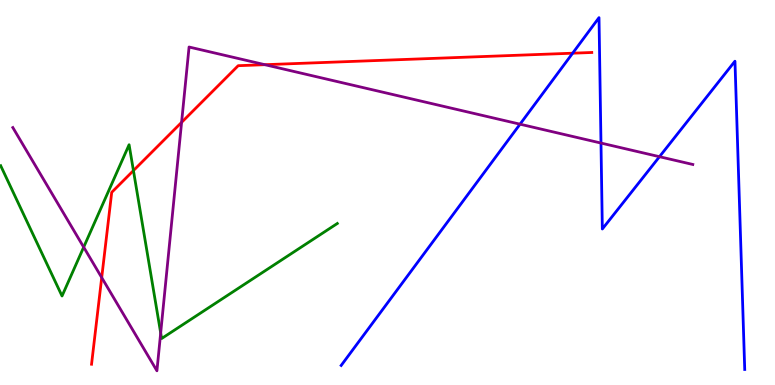[{'lines': ['blue', 'red'], 'intersections': [{'x': 7.39, 'y': 8.62}]}, {'lines': ['green', 'red'], 'intersections': [{'x': 1.72, 'y': 5.57}]}, {'lines': ['purple', 'red'], 'intersections': [{'x': 1.31, 'y': 2.79}, {'x': 2.34, 'y': 6.82}, {'x': 3.42, 'y': 8.32}]}, {'lines': ['blue', 'green'], 'intersections': []}, {'lines': ['blue', 'purple'], 'intersections': [{'x': 6.71, 'y': 6.77}, {'x': 7.75, 'y': 6.28}, {'x': 8.51, 'y': 5.93}]}, {'lines': ['green', 'purple'], 'intersections': [{'x': 1.08, 'y': 3.58}, {'x': 2.07, 'y': 1.35}]}]